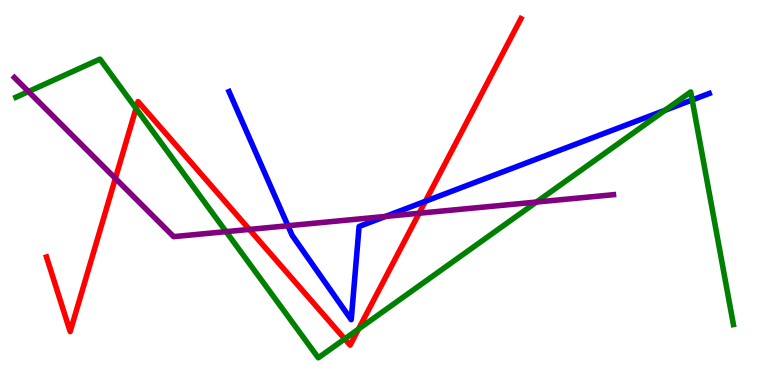[{'lines': ['blue', 'red'], 'intersections': [{'x': 5.49, 'y': 4.77}]}, {'lines': ['green', 'red'], 'intersections': [{'x': 1.76, 'y': 7.18}, {'x': 4.45, 'y': 1.2}, {'x': 4.63, 'y': 1.45}]}, {'lines': ['purple', 'red'], 'intersections': [{'x': 1.49, 'y': 5.37}, {'x': 3.22, 'y': 4.04}, {'x': 5.41, 'y': 4.46}]}, {'lines': ['blue', 'green'], 'intersections': [{'x': 8.58, 'y': 7.14}, {'x': 8.93, 'y': 7.4}]}, {'lines': ['blue', 'purple'], 'intersections': [{'x': 3.72, 'y': 4.14}, {'x': 4.97, 'y': 4.38}]}, {'lines': ['green', 'purple'], 'intersections': [{'x': 0.367, 'y': 7.62}, {'x': 2.92, 'y': 3.98}, {'x': 6.92, 'y': 4.75}]}]